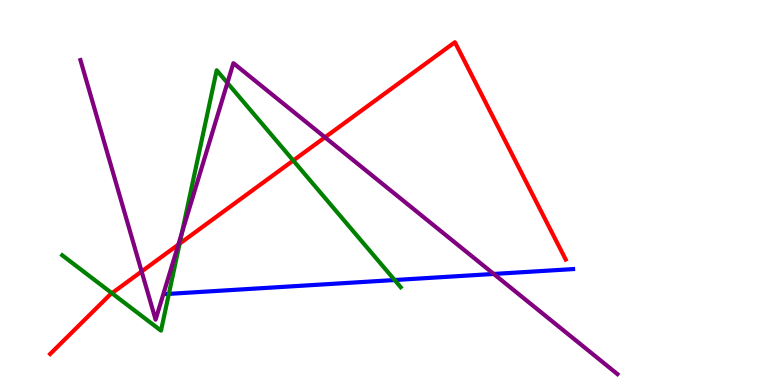[{'lines': ['blue', 'red'], 'intersections': []}, {'lines': ['green', 'red'], 'intersections': [{'x': 1.44, 'y': 2.38}, {'x': 2.32, 'y': 3.67}, {'x': 3.78, 'y': 5.83}]}, {'lines': ['purple', 'red'], 'intersections': [{'x': 1.83, 'y': 2.95}, {'x': 2.3, 'y': 3.65}, {'x': 4.19, 'y': 6.43}]}, {'lines': ['blue', 'green'], 'intersections': [{'x': 2.18, 'y': 2.37}, {'x': 5.09, 'y': 2.73}]}, {'lines': ['blue', 'purple'], 'intersections': [{'x': 6.37, 'y': 2.88}]}, {'lines': ['green', 'purple'], 'intersections': [{'x': 2.35, 'y': 3.95}, {'x': 2.93, 'y': 7.85}]}]